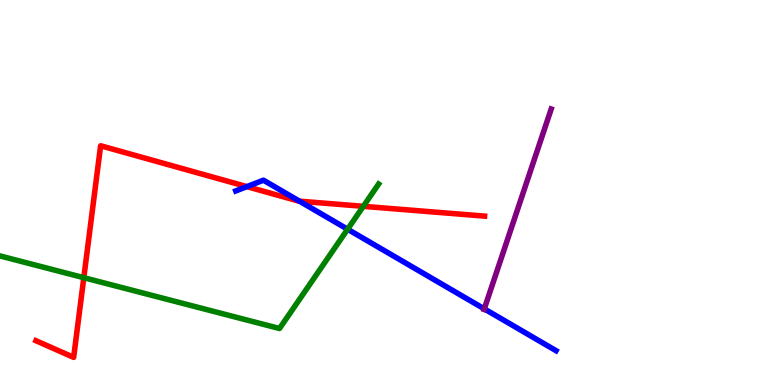[{'lines': ['blue', 'red'], 'intersections': [{'x': 3.19, 'y': 5.15}, {'x': 3.86, 'y': 4.77}]}, {'lines': ['green', 'red'], 'intersections': [{'x': 1.08, 'y': 2.79}, {'x': 4.69, 'y': 4.64}]}, {'lines': ['purple', 'red'], 'intersections': []}, {'lines': ['blue', 'green'], 'intersections': [{'x': 4.49, 'y': 4.05}]}, {'lines': ['blue', 'purple'], 'intersections': [{'x': 6.25, 'y': 1.98}]}, {'lines': ['green', 'purple'], 'intersections': []}]